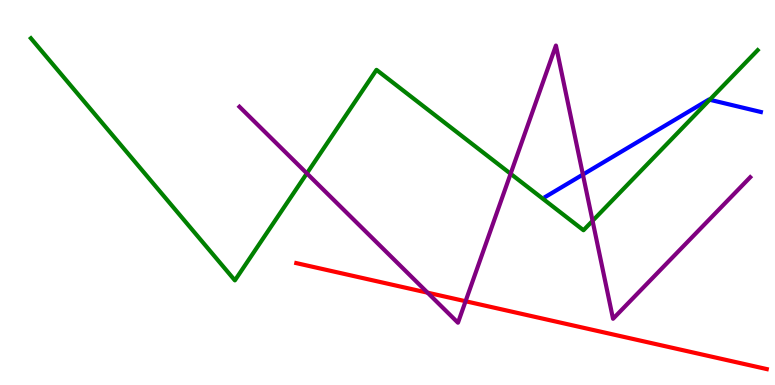[{'lines': ['blue', 'red'], 'intersections': []}, {'lines': ['green', 'red'], 'intersections': []}, {'lines': ['purple', 'red'], 'intersections': [{'x': 5.52, 'y': 2.4}, {'x': 6.01, 'y': 2.18}]}, {'lines': ['blue', 'green'], 'intersections': [{'x': 9.16, 'y': 7.41}]}, {'lines': ['blue', 'purple'], 'intersections': [{'x': 7.52, 'y': 5.47}]}, {'lines': ['green', 'purple'], 'intersections': [{'x': 3.96, 'y': 5.5}, {'x': 6.59, 'y': 5.49}, {'x': 7.65, 'y': 4.26}]}]